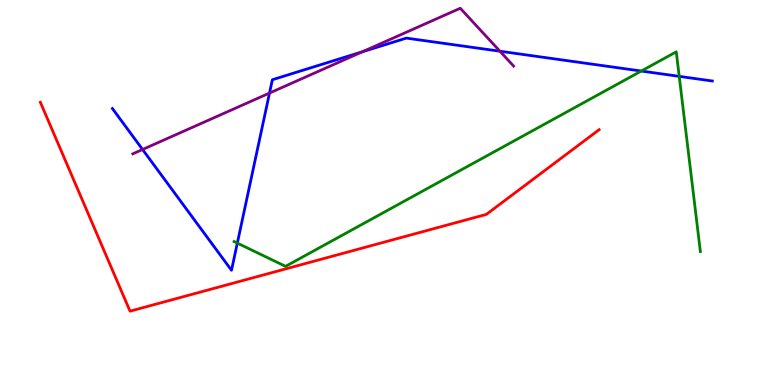[{'lines': ['blue', 'red'], 'intersections': []}, {'lines': ['green', 'red'], 'intersections': []}, {'lines': ['purple', 'red'], 'intersections': []}, {'lines': ['blue', 'green'], 'intersections': [{'x': 3.06, 'y': 3.69}, {'x': 8.27, 'y': 8.15}, {'x': 8.76, 'y': 8.02}]}, {'lines': ['blue', 'purple'], 'intersections': [{'x': 1.84, 'y': 6.12}, {'x': 3.48, 'y': 7.58}, {'x': 4.68, 'y': 8.66}, {'x': 6.45, 'y': 8.67}]}, {'lines': ['green', 'purple'], 'intersections': []}]